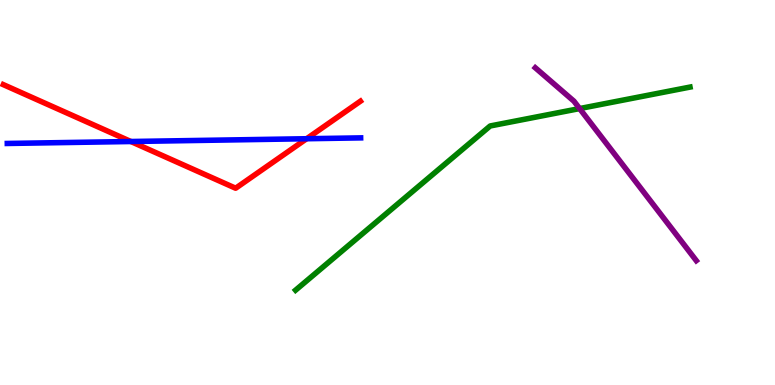[{'lines': ['blue', 'red'], 'intersections': [{'x': 1.69, 'y': 6.32}, {'x': 3.96, 'y': 6.4}]}, {'lines': ['green', 'red'], 'intersections': []}, {'lines': ['purple', 'red'], 'intersections': []}, {'lines': ['blue', 'green'], 'intersections': []}, {'lines': ['blue', 'purple'], 'intersections': []}, {'lines': ['green', 'purple'], 'intersections': [{'x': 7.48, 'y': 7.18}]}]